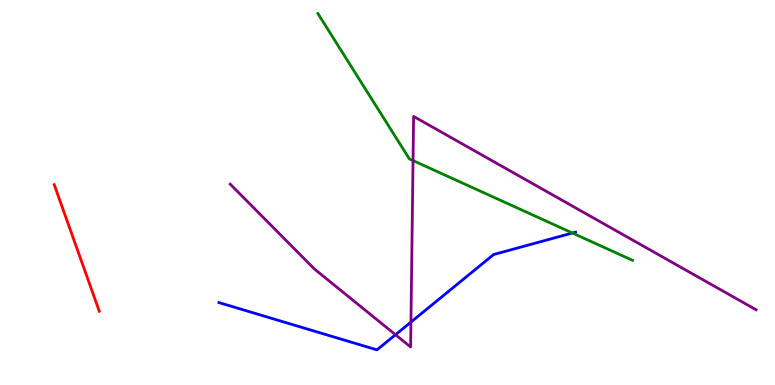[{'lines': ['blue', 'red'], 'intersections': []}, {'lines': ['green', 'red'], 'intersections': []}, {'lines': ['purple', 'red'], 'intersections': []}, {'lines': ['blue', 'green'], 'intersections': [{'x': 7.39, 'y': 3.95}]}, {'lines': ['blue', 'purple'], 'intersections': [{'x': 5.1, 'y': 1.31}, {'x': 5.3, 'y': 1.63}]}, {'lines': ['green', 'purple'], 'intersections': [{'x': 5.33, 'y': 5.83}]}]